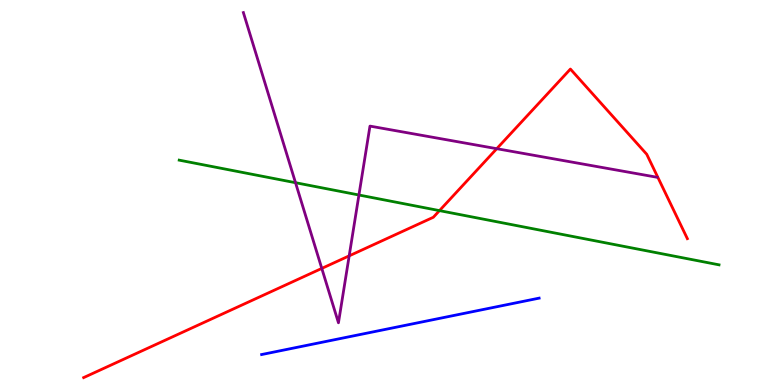[{'lines': ['blue', 'red'], 'intersections': []}, {'lines': ['green', 'red'], 'intersections': [{'x': 5.67, 'y': 4.53}]}, {'lines': ['purple', 'red'], 'intersections': [{'x': 4.15, 'y': 3.03}, {'x': 4.51, 'y': 3.35}, {'x': 6.41, 'y': 6.14}]}, {'lines': ['blue', 'green'], 'intersections': []}, {'lines': ['blue', 'purple'], 'intersections': []}, {'lines': ['green', 'purple'], 'intersections': [{'x': 3.81, 'y': 5.25}, {'x': 4.63, 'y': 4.94}]}]